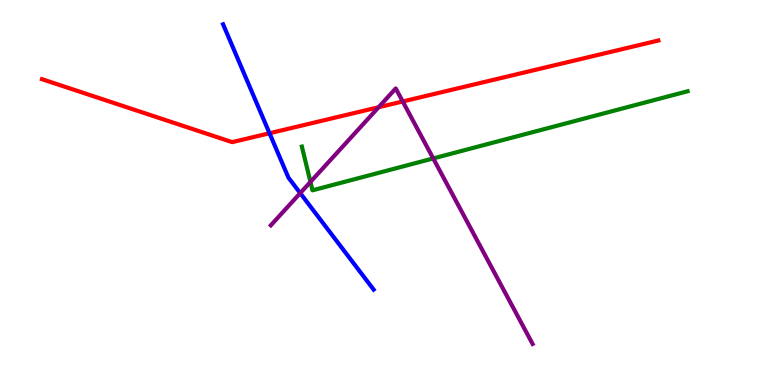[{'lines': ['blue', 'red'], 'intersections': [{'x': 3.48, 'y': 6.54}]}, {'lines': ['green', 'red'], 'intersections': []}, {'lines': ['purple', 'red'], 'intersections': [{'x': 4.89, 'y': 7.21}, {'x': 5.2, 'y': 7.36}]}, {'lines': ['blue', 'green'], 'intersections': []}, {'lines': ['blue', 'purple'], 'intersections': [{'x': 3.87, 'y': 4.98}]}, {'lines': ['green', 'purple'], 'intersections': [{'x': 4.01, 'y': 5.27}, {'x': 5.59, 'y': 5.88}]}]